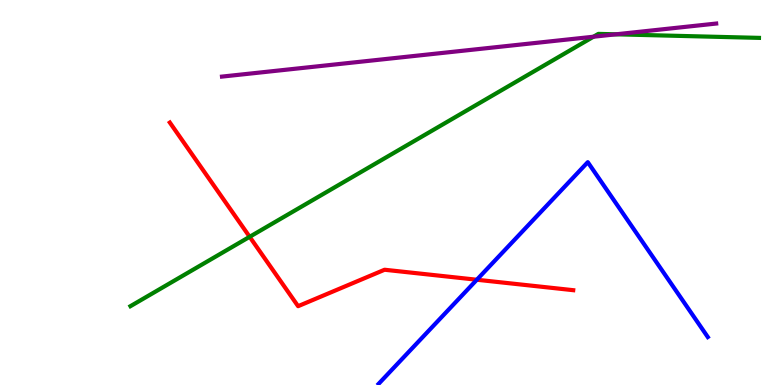[{'lines': ['blue', 'red'], 'intersections': [{'x': 6.15, 'y': 2.73}]}, {'lines': ['green', 'red'], 'intersections': [{'x': 3.22, 'y': 3.85}]}, {'lines': ['purple', 'red'], 'intersections': []}, {'lines': ['blue', 'green'], 'intersections': []}, {'lines': ['blue', 'purple'], 'intersections': []}, {'lines': ['green', 'purple'], 'intersections': [{'x': 7.66, 'y': 9.05}, {'x': 7.95, 'y': 9.11}]}]